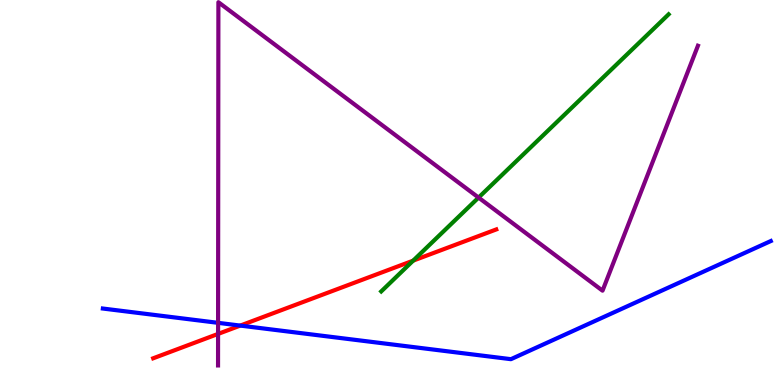[{'lines': ['blue', 'red'], 'intersections': [{'x': 3.1, 'y': 1.54}]}, {'lines': ['green', 'red'], 'intersections': [{'x': 5.33, 'y': 3.23}]}, {'lines': ['purple', 'red'], 'intersections': [{'x': 2.81, 'y': 1.33}]}, {'lines': ['blue', 'green'], 'intersections': []}, {'lines': ['blue', 'purple'], 'intersections': [{'x': 2.81, 'y': 1.61}]}, {'lines': ['green', 'purple'], 'intersections': [{'x': 6.17, 'y': 4.87}]}]